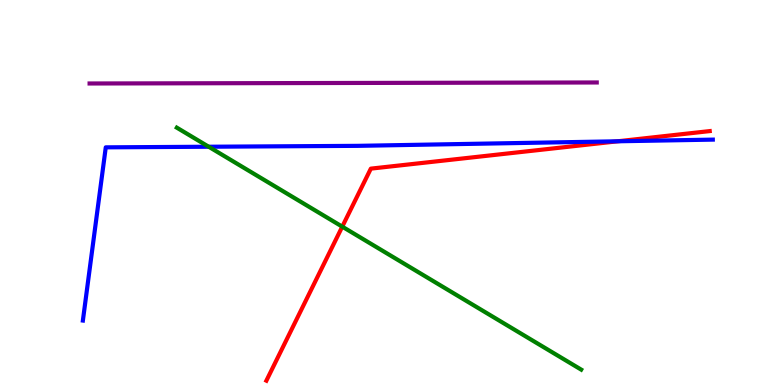[{'lines': ['blue', 'red'], 'intersections': [{'x': 7.97, 'y': 6.33}]}, {'lines': ['green', 'red'], 'intersections': [{'x': 4.42, 'y': 4.11}]}, {'lines': ['purple', 'red'], 'intersections': []}, {'lines': ['blue', 'green'], 'intersections': [{'x': 2.69, 'y': 6.19}]}, {'lines': ['blue', 'purple'], 'intersections': []}, {'lines': ['green', 'purple'], 'intersections': []}]